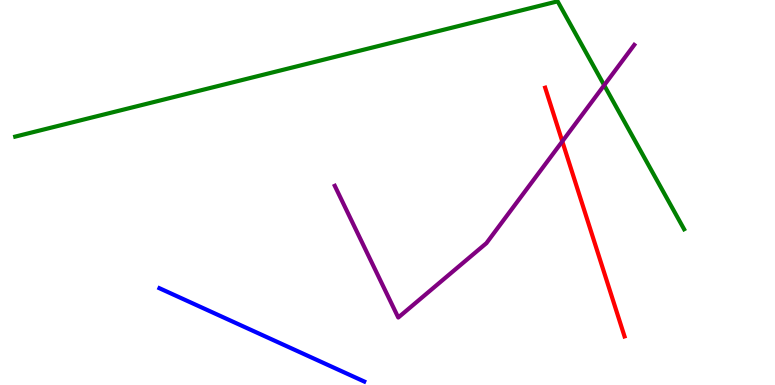[{'lines': ['blue', 'red'], 'intersections': []}, {'lines': ['green', 'red'], 'intersections': []}, {'lines': ['purple', 'red'], 'intersections': [{'x': 7.26, 'y': 6.33}]}, {'lines': ['blue', 'green'], 'intersections': []}, {'lines': ['blue', 'purple'], 'intersections': []}, {'lines': ['green', 'purple'], 'intersections': [{'x': 7.8, 'y': 7.79}]}]